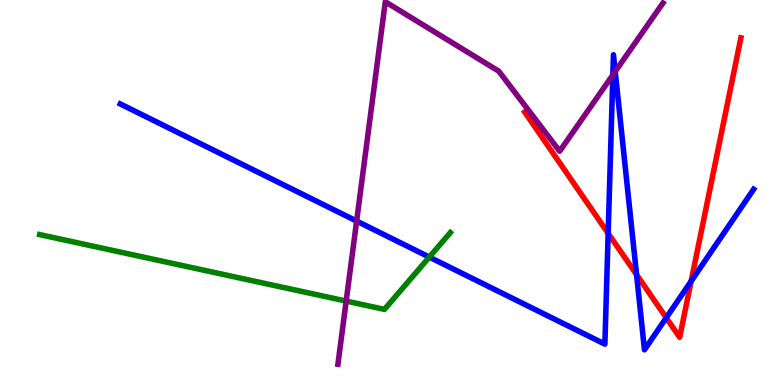[{'lines': ['blue', 'red'], 'intersections': [{'x': 7.85, 'y': 3.94}, {'x': 8.21, 'y': 2.87}, {'x': 8.6, 'y': 1.75}, {'x': 8.92, 'y': 2.7}]}, {'lines': ['green', 'red'], 'intersections': []}, {'lines': ['purple', 'red'], 'intersections': []}, {'lines': ['blue', 'green'], 'intersections': [{'x': 5.54, 'y': 3.32}]}, {'lines': ['blue', 'purple'], 'intersections': [{'x': 4.6, 'y': 4.26}, {'x': 7.91, 'y': 8.05}, {'x': 7.94, 'y': 8.14}]}, {'lines': ['green', 'purple'], 'intersections': [{'x': 4.47, 'y': 2.18}]}]